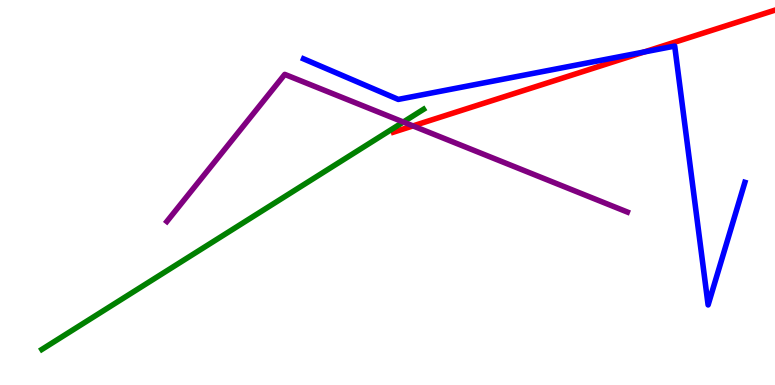[{'lines': ['blue', 'red'], 'intersections': [{'x': 8.31, 'y': 8.65}]}, {'lines': ['green', 'red'], 'intersections': []}, {'lines': ['purple', 'red'], 'intersections': [{'x': 5.33, 'y': 6.73}]}, {'lines': ['blue', 'green'], 'intersections': []}, {'lines': ['blue', 'purple'], 'intersections': []}, {'lines': ['green', 'purple'], 'intersections': [{'x': 5.2, 'y': 6.83}]}]